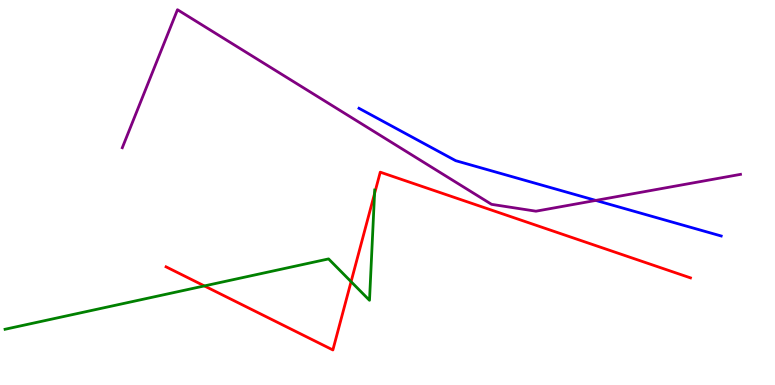[{'lines': ['blue', 'red'], 'intersections': []}, {'lines': ['green', 'red'], 'intersections': [{'x': 2.64, 'y': 2.57}, {'x': 4.53, 'y': 2.68}, {'x': 4.83, 'y': 4.97}]}, {'lines': ['purple', 'red'], 'intersections': []}, {'lines': ['blue', 'green'], 'intersections': []}, {'lines': ['blue', 'purple'], 'intersections': [{'x': 7.69, 'y': 4.79}]}, {'lines': ['green', 'purple'], 'intersections': []}]